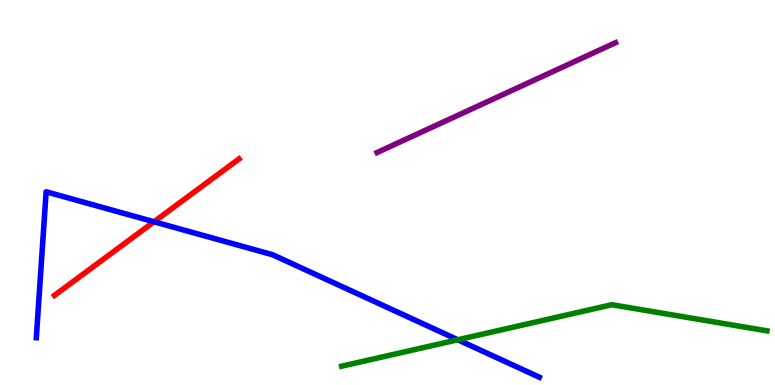[{'lines': ['blue', 'red'], 'intersections': [{'x': 1.99, 'y': 4.24}]}, {'lines': ['green', 'red'], 'intersections': []}, {'lines': ['purple', 'red'], 'intersections': []}, {'lines': ['blue', 'green'], 'intersections': [{'x': 5.91, 'y': 1.17}]}, {'lines': ['blue', 'purple'], 'intersections': []}, {'lines': ['green', 'purple'], 'intersections': []}]